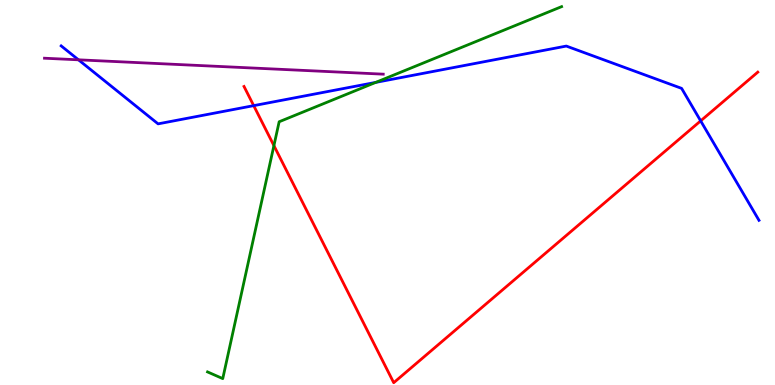[{'lines': ['blue', 'red'], 'intersections': [{'x': 3.27, 'y': 7.26}, {'x': 9.04, 'y': 6.86}]}, {'lines': ['green', 'red'], 'intersections': [{'x': 3.53, 'y': 6.22}]}, {'lines': ['purple', 'red'], 'intersections': []}, {'lines': ['blue', 'green'], 'intersections': [{'x': 4.85, 'y': 7.86}]}, {'lines': ['blue', 'purple'], 'intersections': [{'x': 1.01, 'y': 8.45}]}, {'lines': ['green', 'purple'], 'intersections': []}]